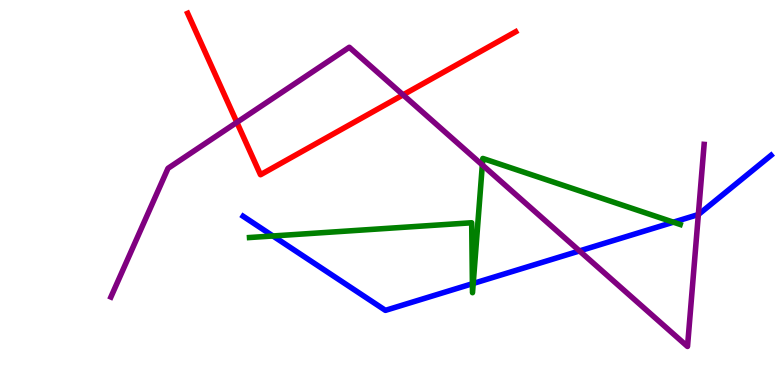[{'lines': ['blue', 'red'], 'intersections': []}, {'lines': ['green', 'red'], 'intersections': []}, {'lines': ['purple', 'red'], 'intersections': [{'x': 3.06, 'y': 6.82}, {'x': 5.2, 'y': 7.54}]}, {'lines': ['blue', 'green'], 'intersections': [{'x': 3.52, 'y': 3.87}, {'x': 6.1, 'y': 2.63}, {'x': 6.11, 'y': 2.64}, {'x': 8.69, 'y': 4.23}]}, {'lines': ['blue', 'purple'], 'intersections': [{'x': 7.48, 'y': 3.48}, {'x': 9.01, 'y': 4.43}]}, {'lines': ['green', 'purple'], 'intersections': [{'x': 6.22, 'y': 5.72}]}]